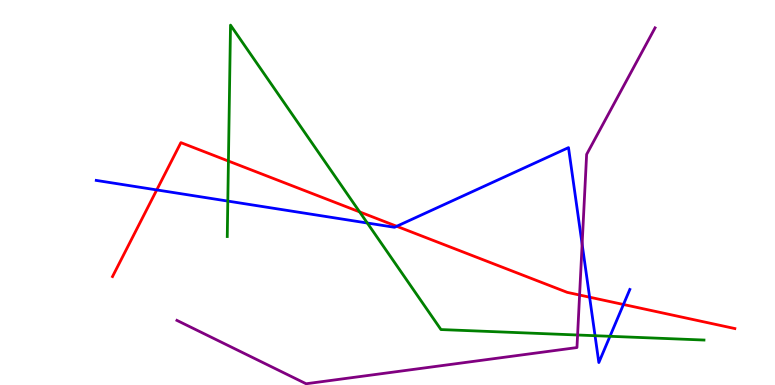[{'lines': ['blue', 'red'], 'intersections': [{'x': 2.02, 'y': 5.07}, {'x': 5.12, 'y': 4.12}, {'x': 7.61, 'y': 2.28}, {'x': 8.04, 'y': 2.09}]}, {'lines': ['green', 'red'], 'intersections': [{'x': 2.95, 'y': 5.82}, {'x': 4.64, 'y': 4.5}]}, {'lines': ['purple', 'red'], 'intersections': [{'x': 7.48, 'y': 2.34}]}, {'lines': ['blue', 'green'], 'intersections': [{'x': 2.94, 'y': 4.78}, {'x': 4.74, 'y': 4.21}, {'x': 7.68, 'y': 1.28}, {'x': 7.87, 'y': 1.27}]}, {'lines': ['blue', 'purple'], 'intersections': [{'x': 7.51, 'y': 3.66}]}, {'lines': ['green', 'purple'], 'intersections': [{'x': 7.45, 'y': 1.3}]}]